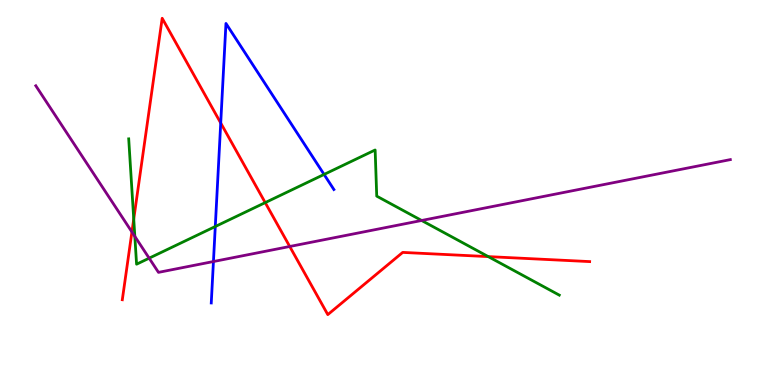[{'lines': ['blue', 'red'], 'intersections': [{'x': 2.85, 'y': 6.8}]}, {'lines': ['green', 'red'], 'intersections': [{'x': 1.73, 'y': 4.31}, {'x': 3.42, 'y': 4.74}, {'x': 6.3, 'y': 3.33}]}, {'lines': ['purple', 'red'], 'intersections': [{'x': 1.7, 'y': 3.98}, {'x': 3.74, 'y': 3.6}]}, {'lines': ['blue', 'green'], 'intersections': [{'x': 2.78, 'y': 4.12}, {'x': 4.18, 'y': 5.47}]}, {'lines': ['blue', 'purple'], 'intersections': [{'x': 2.75, 'y': 3.21}]}, {'lines': ['green', 'purple'], 'intersections': [{'x': 1.74, 'y': 3.86}, {'x': 1.92, 'y': 3.29}, {'x': 5.44, 'y': 4.27}]}]